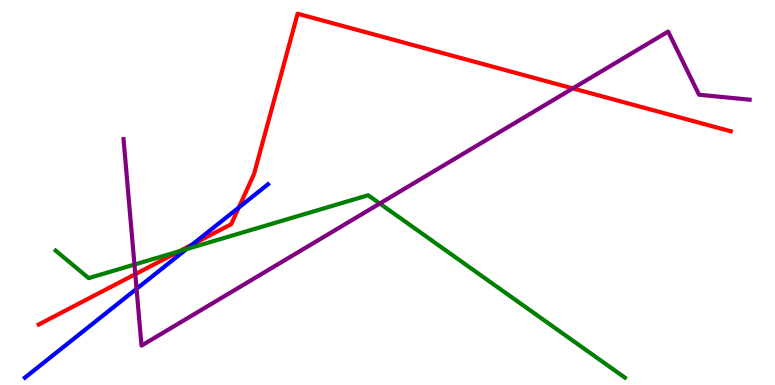[{'lines': ['blue', 'red'], 'intersections': [{'x': 2.48, 'y': 3.65}, {'x': 3.08, 'y': 4.61}]}, {'lines': ['green', 'red'], 'intersections': [{'x': 2.31, 'y': 3.47}]}, {'lines': ['purple', 'red'], 'intersections': [{'x': 1.75, 'y': 2.88}, {'x': 7.39, 'y': 7.7}]}, {'lines': ['blue', 'green'], 'intersections': [{'x': 2.41, 'y': 3.53}]}, {'lines': ['blue', 'purple'], 'intersections': [{'x': 1.76, 'y': 2.5}]}, {'lines': ['green', 'purple'], 'intersections': [{'x': 1.73, 'y': 3.13}, {'x': 4.9, 'y': 4.71}]}]